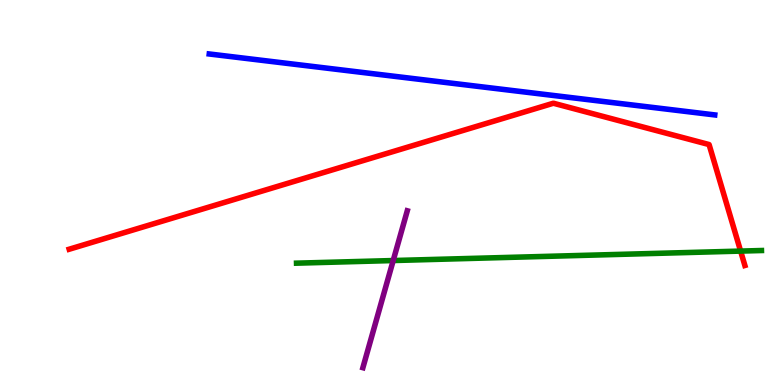[{'lines': ['blue', 'red'], 'intersections': []}, {'lines': ['green', 'red'], 'intersections': [{'x': 9.56, 'y': 3.48}]}, {'lines': ['purple', 'red'], 'intersections': []}, {'lines': ['blue', 'green'], 'intersections': []}, {'lines': ['blue', 'purple'], 'intersections': []}, {'lines': ['green', 'purple'], 'intersections': [{'x': 5.07, 'y': 3.23}]}]